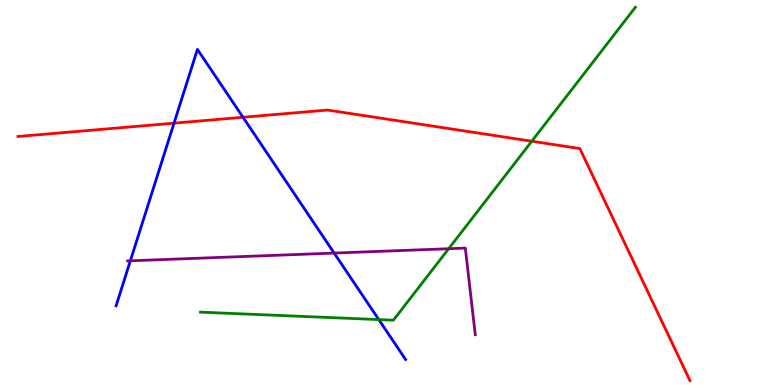[{'lines': ['blue', 'red'], 'intersections': [{'x': 2.25, 'y': 6.8}, {'x': 3.14, 'y': 6.95}]}, {'lines': ['green', 'red'], 'intersections': [{'x': 6.86, 'y': 6.33}]}, {'lines': ['purple', 'red'], 'intersections': []}, {'lines': ['blue', 'green'], 'intersections': [{'x': 4.89, 'y': 1.7}]}, {'lines': ['blue', 'purple'], 'intersections': [{'x': 1.68, 'y': 3.23}, {'x': 4.31, 'y': 3.43}]}, {'lines': ['green', 'purple'], 'intersections': [{'x': 5.79, 'y': 3.54}]}]